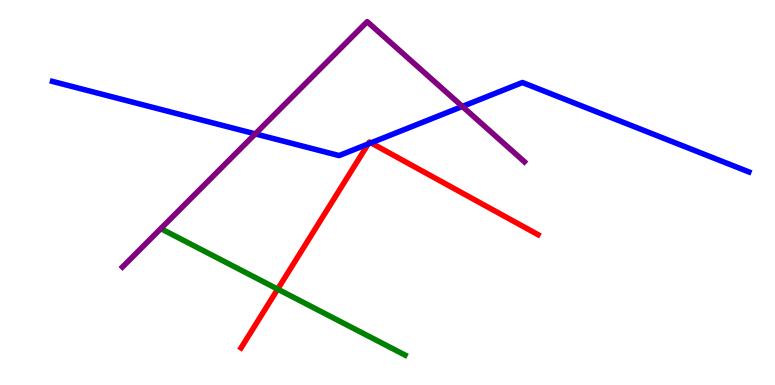[{'lines': ['blue', 'red'], 'intersections': [{'x': 4.75, 'y': 6.26}, {'x': 4.79, 'y': 6.29}]}, {'lines': ['green', 'red'], 'intersections': [{'x': 3.58, 'y': 2.49}]}, {'lines': ['purple', 'red'], 'intersections': []}, {'lines': ['blue', 'green'], 'intersections': []}, {'lines': ['blue', 'purple'], 'intersections': [{'x': 3.29, 'y': 6.52}, {'x': 5.97, 'y': 7.23}]}, {'lines': ['green', 'purple'], 'intersections': []}]